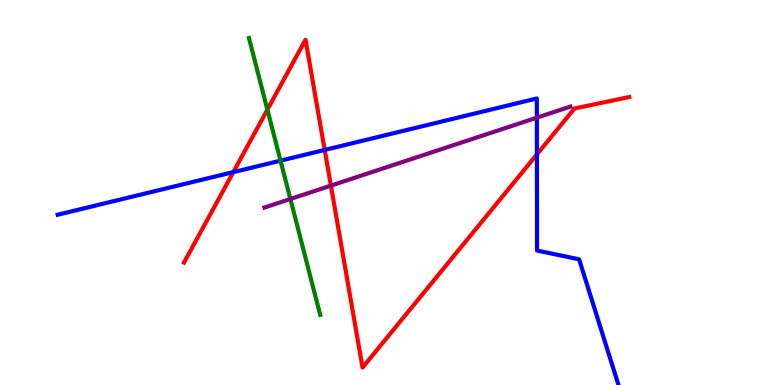[{'lines': ['blue', 'red'], 'intersections': [{'x': 3.01, 'y': 5.53}, {'x': 4.19, 'y': 6.11}, {'x': 6.93, 'y': 5.99}]}, {'lines': ['green', 'red'], 'intersections': [{'x': 3.45, 'y': 7.15}]}, {'lines': ['purple', 'red'], 'intersections': [{'x': 4.27, 'y': 5.18}]}, {'lines': ['blue', 'green'], 'intersections': [{'x': 3.62, 'y': 5.83}]}, {'lines': ['blue', 'purple'], 'intersections': [{'x': 6.93, 'y': 6.94}]}, {'lines': ['green', 'purple'], 'intersections': [{'x': 3.75, 'y': 4.83}]}]